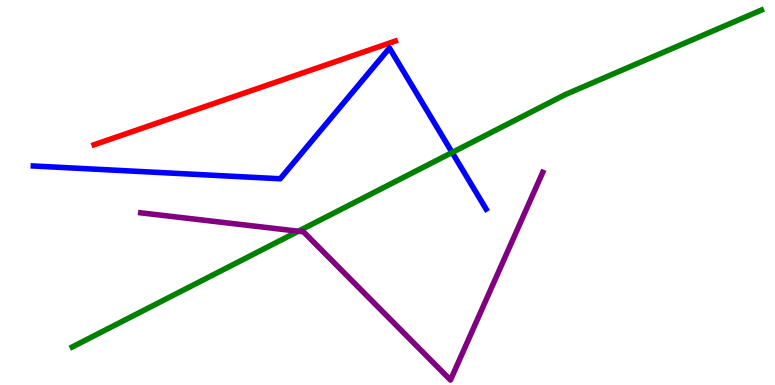[{'lines': ['blue', 'red'], 'intersections': []}, {'lines': ['green', 'red'], 'intersections': []}, {'lines': ['purple', 'red'], 'intersections': []}, {'lines': ['blue', 'green'], 'intersections': [{'x': 5.83, 'y': 6.04}]}, {'lines': ['blue', 'purple'], 'intersections': []}, {'lines': ['green', 'purple'], 'intersections': [{'x': 3.85, 'y': 3.99}]}]